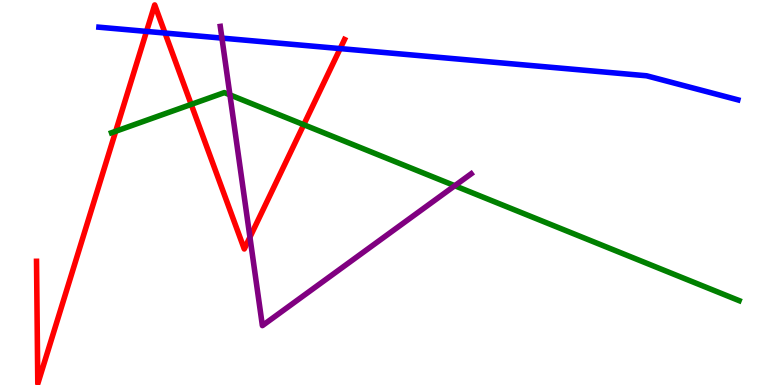[{'lines': ['blue', 'red'], 'intersections': [{'x': 1.89, 'y': 9.18}, {'x': 2.13, 'y': 9.14}, {'x': 4.39, 'y': 8.74}]}, {'lines': ['green', 'red'], 'intersections': [{'x': 1.49, 'y': 6.59}, {'x': 2.47, 'y': 7.29}, {'x': 3.92, 'y': 6.76}]}, {'lines': ['purple', 'red'], 'intersections': [{'x': 3.22, 'y': 3.84}]}, {'lines': ['blue', 'green'], 'intersections': []}, {'lines': ['blue', 'purple'], 'intersections': [{'x': 2.86, 'y': 9.01}]}, {'lines': ['green', 'purple'], 'intersections': [{'x': 2.97, 'y': 7.54}, {'x': 5.87, 'y': 5.18}]}]